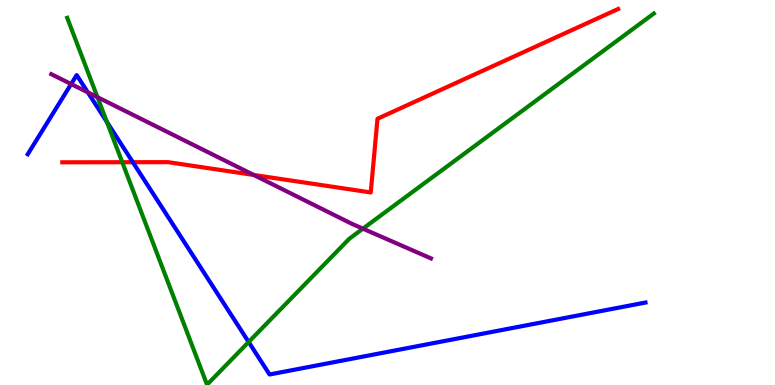[{'lines': ['blue', 'red'], 'intersections': [{'x': 1.71, 'y': 5.79}]}, {'lines': ['green', 'red'], 'intersections': [{'x': 1.58, 'y': 5.79}]}, {'lines': ['purple', 'red'], 'intersections': [{'x': 3.27, 'y': 5.46}]}, {'lines': ['blue', 'green'], 'intersections': [{'x': 1.38, 'y': 6.83}, {'x': 3.21, 'y': 1.12}]}, {'lines': ['blue', 'purple'], 'intersections': [{'x': 0.918, 'y': 7.82}, {'x': 1.13, 'y': 7.6}]}, {'lines': ['green', 'purple'], 'intersections': [{'x': 1.26, 'y': 7.48}, {'x': 4.68, 'y': 4.06}]}]